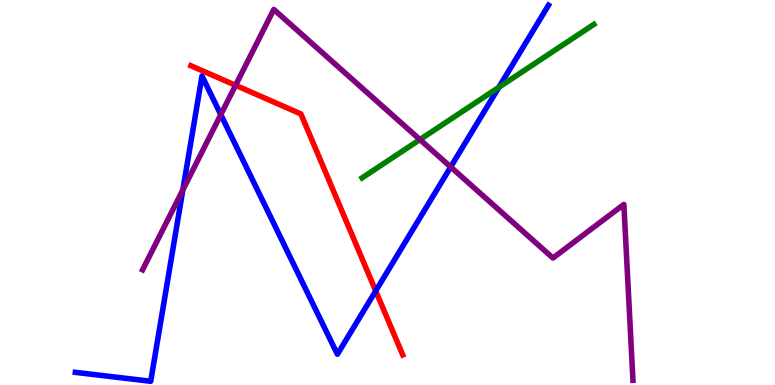[{'lines': ['blue', 'red'], 'intersections': [{'x': 4.85, 'y': 2.44}]}, {'lines': ['green', 'red'], 'intersections': []}, {'lines': ['purple', 'red'], 'intersections': [{'x': 3.04, 'y': 7.78}]}, {'lines': ['blue', 'green'], 'intersections': [{'x': 6.44, 'y': 7.73}]}, {'lines': ['blue', 'purple'], 'intersections': [{'x': 2.36, 'y': 5.07}, {'x': 2.85, 'y': 7.02}, {'x': 5.82, 'y': 5.66}]}, {'lines': ['green', 'purple'], 'intersections': [{'x': 5.42, 'y': 6.37}]}]